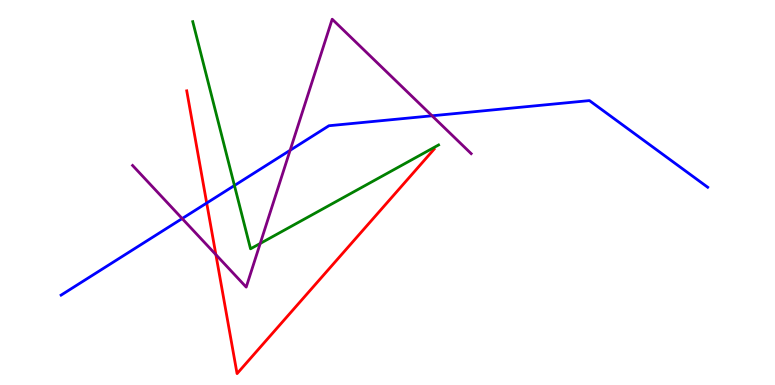[{'lines': ['blue', 'red'], 'intersections': [{'x': 2.67, 'y': 4.73}]}, {'lines': ['green', 'red'], 'intersections': []}, {'lines': ['purple', 'red'], 'intersections': [{'x': 2.79, 'y': 3.39}]}, {'lines': ['blue', 'green'], 'intersections': [{'x': 3.02, 'y': 5.18}]}, {'lines': ['blue', 'purple'], 'intersections': [{'x': 2.35, 'y': 4.32}, {'x': 3.74, 'y': 6.1}, {'x': 5.57, 'y': 6.99}]}, {'lines': ['green', 'purple'], 'intersections': [{'x': 3.36, 'y': 3.68}]}]